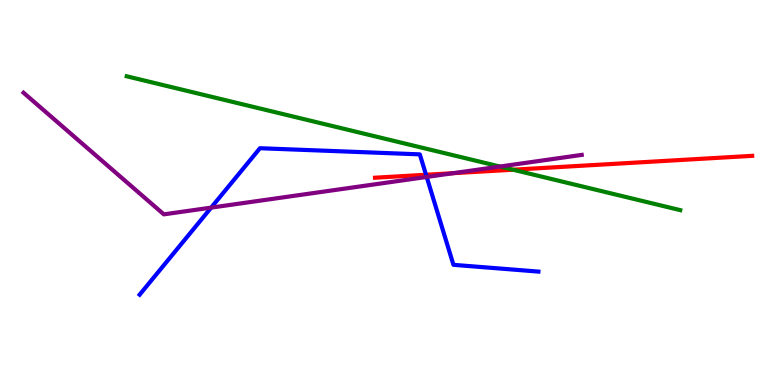[{'lines': ['blue', 'red'], 'intersections': [{'x': 5.5, 'y': 5.46}]}, {'lines': ['green', 'red'], 'intersections': [{'x': 6.62, 'y': 5.59}]}, {'lines': ['purple', 'red'], 'intersections': [{'x': 5.85, 'y': 5.5}]}, {'lines': ['blue', 'green'], 'intersections': []}, {'lines': ['blue', 'purple'], 'intersections': [{'x': 2.72, 'y': 4.61}, {'x': 5.51, 'y': 5.4}]}, {'lines': ['green', 'purple'], 'intersections': [{'x': 6.45, 'y': 5.67}]}]